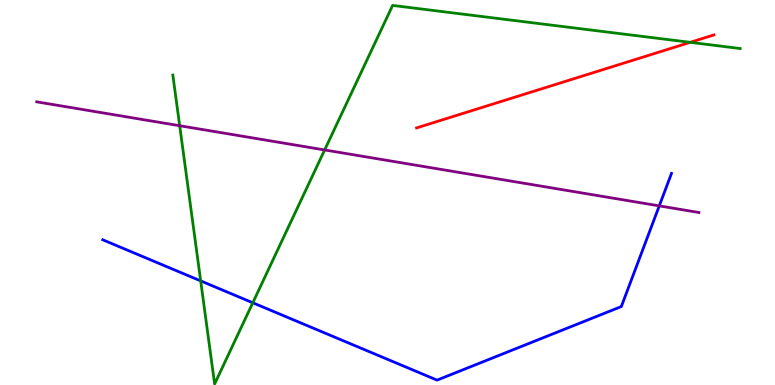[{'lines': ['blue', 'red'], 'intersections': []}, {'lines': ['green', 'red'], 'intersections': [{'x': 8.91, 'y': 8.9}]}, {'lines': ['purple', 'red'], 'intersections': []}, {'lines': ['blue', 'green'], 'intersections': [{'x': 2.59, 'y': 2.7}, {'x': 3.26, 'y': 2.14}]}, {'lines': ['blue', 'purple'], 'intersections': [{'x': 8.51, 'y': 4.65}]}, {'lines': ['green', 'purple'], 'intersections': [{'x': 2.32, 'y': 6.73}, {'x': 4.19, 'y': 6.11}]}]